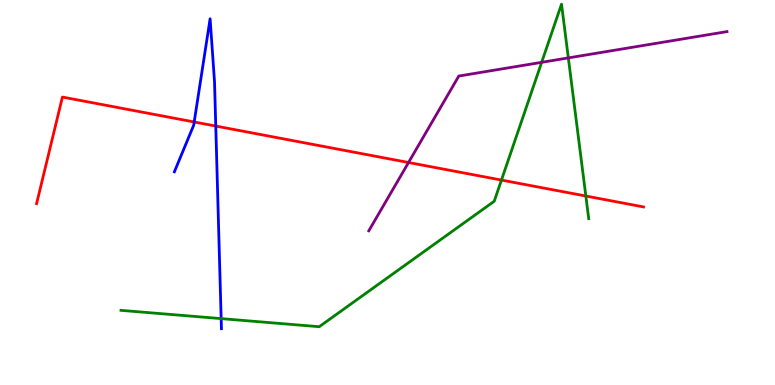[{'lines': ['blue', 'red'], 'intersections': [{'x': 2.51, 'y': 6.83}, {'x': 2.78, 'y': 6.73}]}, {'lines': ['green', 'red'], 'intersections': [{'x': 6.47, 'y': 5.32}, {'x': 7.56, 'y': 4.91}]}, {'lines': ['purple', 'red'], 'intersections': [{'x': 5.27, 'y': 5.78}]}, {'lines': ['blue', 'green'], 'intersections': [{'x': 2.85, 'y': 1.72}]}, {'lines': ['blue', 'purple'], 'intersections': []}, {'lines': ['green', 'purple'], 'intersections': [{'x': 6.99, 'y': 8.38}, {'x': 7.33, 'y': 8.5}]}]